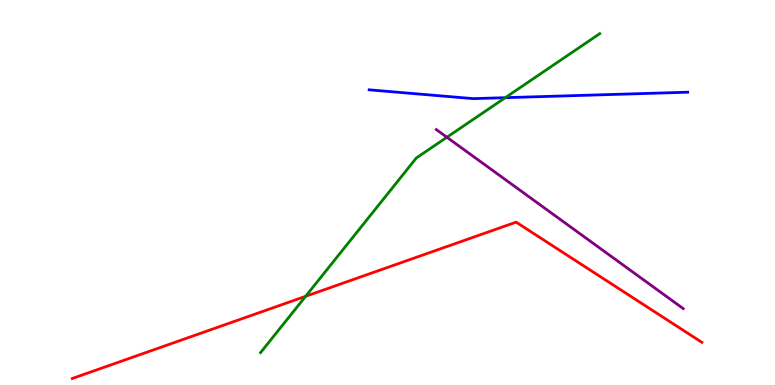[{'lines': ['blue', 'red'], 'intersections': []}, {'lines': ['green', 'red'], 'intersections': [{'x': 3.94, 'y': 2.3}]}, {'lines': ['purple', 'red'], 'intersections': []}, {'lines': ['blue', 'green'], 'intersections': [{'x': 6.52, 'y': 7.46}]}, {'lines': ['blue', 'purple'], 'intersections': []}, {'lines': ['green', 'purple'], 'intersections': [{'x': 5.77, 'y': 6.43}]}]